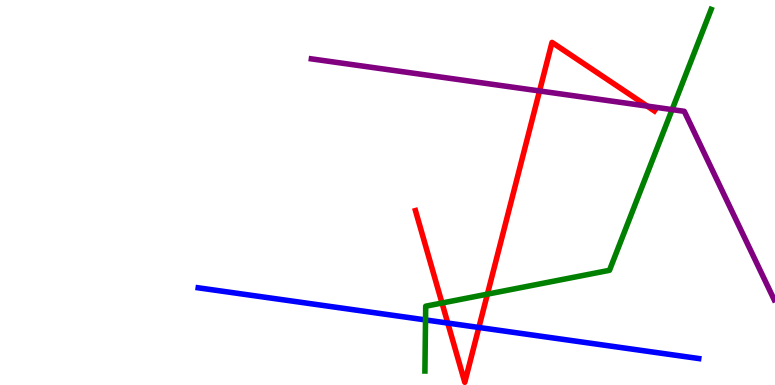[{'lines': ['blue', 'red'], 'intersections': [{'x': 5.78, 'y': 1.61}, {'x': 6.18, 'y': 1.49}]}, {'lines': ['green', 'red'], 'intersections': [{'x': 5.7, 'y': 2.13}, {'x': 6.29, 'y': 2.36}]}, {'lines': ['purple', 'red'], 'intersections': [{'x': 6.96, 'y': 7.64}, {'x': 8.35, 'y': 7.24}]}, {'lines': ['blue', 'green'], 'intersections': [{'x': 5.49, 'y': 1.69}]}, {'lines': ['blue', 'purple'], 'intersections': []}, {'lines': ['green', 'purple'], 'intersections': [{'x': 8.67, 'y': 7.15}]}]